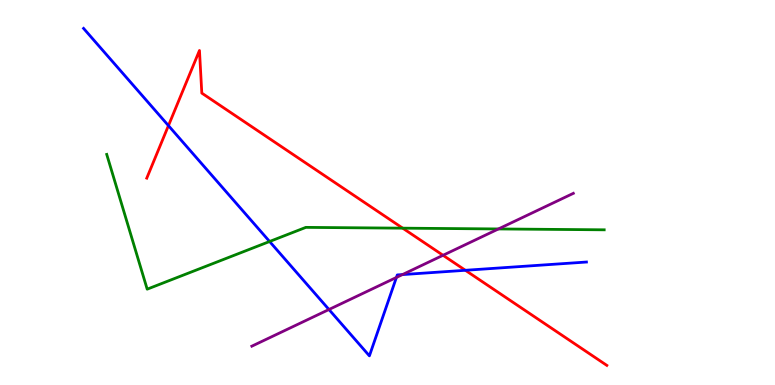[{'lines': ['blue', 'red'], 'intersections': [{'x': 2.17, 'y': 6.74}, {'x': 6.0, 'y': 2.98}]}, {'lines': ['green', 'red'], 'intersections': [{'x': 5.2, 'y': 4.07}]}, {'lines': ['purple', 'red'], 'intersections': [{'x': 5.72, 'y': 3.37}]}, {'lines': ['blue', 'green'], 'intersections': [{'x': 3.48, 'y': 3.73}]}, {'lines': ['blue', 'purple'], 'intersections': [{'x': 4.24, 'y': 1.96}, {'x': 5.12, 'y': 2.79}, {'x': 5.19, 'y': 2.87}]}, {'lines': ['green', 'purple'], 'intersections': [{'x': 6.43, 'y': 4.05}]}]